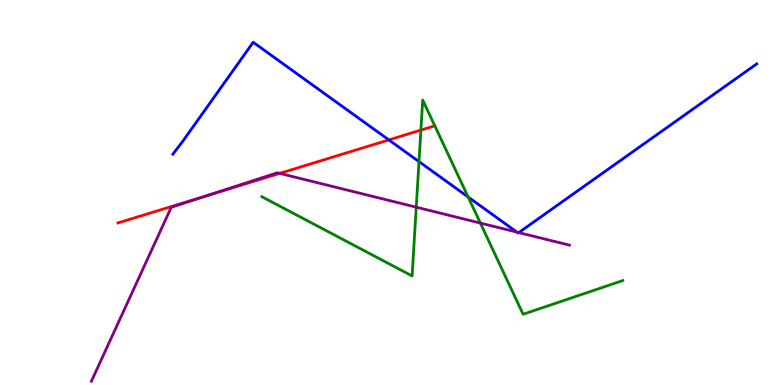[{'lines': ['blue', 'red'], 'intersections': [{'x': 5.02, 'y': 6.37}]}, {'lines': ['green', 'red'], 'intersections': [{'x': 5.43, 'y': 6.62}, {'x': 5.61, 'y': 6.73}]}, {'lines': ['purple', 'red'], 'intersections': [{'x': 2.68, 'y': 4.92}, {'x': 3.61, 'y': 5.5}]}, {'lines': ['blue', 'green'], 'intersections': [{'x': 5.41, 'y': 5.8}, {'x': 6.04, 'y': 4.88}]}, {'lines': ['blue', 'purple'], 'intersections': [{'x': 6.67, 'y': 3.97}, {'x': 6.69, 'y': 3.96}]}, {'lines': ['green', 'purple'], 'intersections': [{'x': 5.37, 'y': 4.62}, {'x': 6.2, 'y': 4.21}]}]